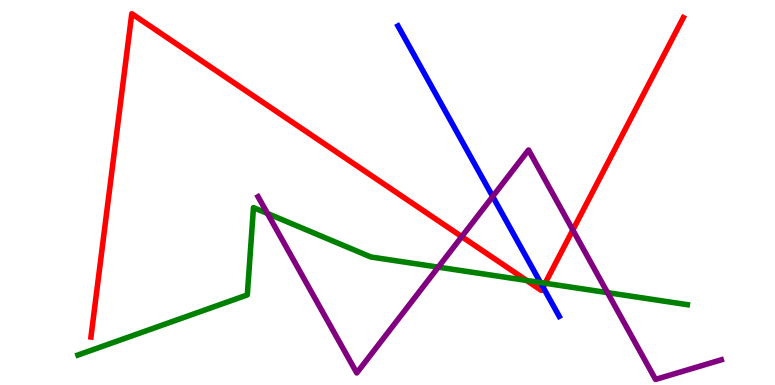[{'lines': ['blue', 'red'], 'intersections': [{'x': 7.01, 'y': 2.54}]}, {'lines': ['green', 'red'], 'intersections': [{'x': 6.8, 'y': 2.72}, {'x': 7.03, 'y': 2.64}]}, {'lines': ['purple', 'red'], 'intersections': [{'x': 5.96, 'y': 3.85}, {'x': 7.39, 'y': 4.03}]}, {'lines': ['blue', 'green'], 'intersections': [{'x': 6.97, 'y': 2.66}]}, {'lines': ['blue', 'purple'], 'intersections': [{'x': 6.36, 'y': 4.9}]}, {'lines': ['green', 'purple'], 'intersections': [{'x': 3.45, 'y': 4.45}, {'x': 5.66, 'y': 3.06}, {'x': 7.84, 'y': 2.4}]}]